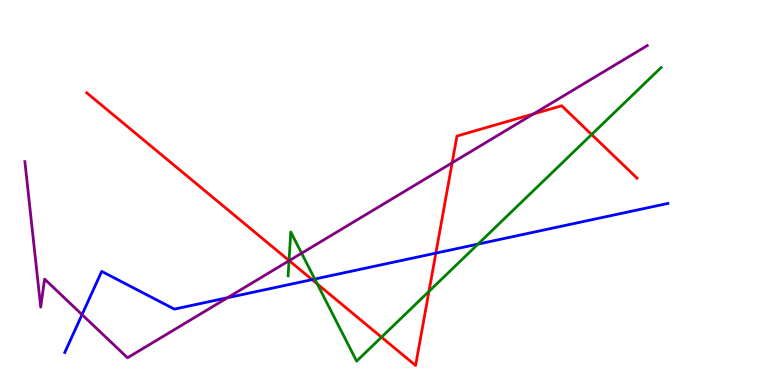[{'lines': ['blue', 'red'], 'intersections': [{'x': 4.03, 'y': 2.74}, {'x': 5.62, 'y': 3.43}]}, {'lines': ['green', 'red'], 'intersections': [{'x': 3.73, 'y': 3.23}, {'x': 4.09, 'y': 2.63}, {'x': 4.92, 'y': 1.24}, {'x': 5.53, 'y': 2.43}, {'x': 7.63, 'y': 6.51}]}, {'lines': ['purple', 'red'], 'intersections': [{'x': 3.73, 'y': 3.23}, {'x': 5.83, 'y': 5.77}, {'x': 6.88, 'y': 7.04}]}, {'lines': ['blue', 'green'], 'intersections': [{'x': 4.06, 'y': 2.75}, {'x': 6.17, 'y': 3.66}]}, {'lines': ['blue', 'purple'], 'intersections': [{'x': 1.06, 'y': 1.83}, {'x': 2.94, 'y': 2.27}]}, {'lines': ['green', 'purple'], 'intersections': [{'x': 3.73, 'y': 3.23}, {'x': 3.89, 'y': 3.42}]}]